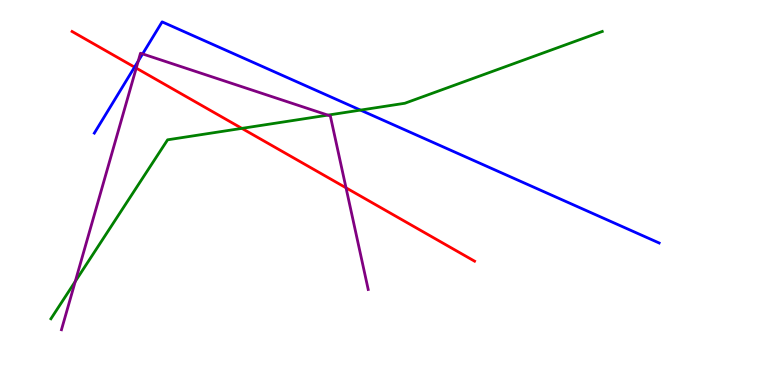[{'lines': ['blue', 'red'], 'intersections': [{'x': 1.74, 'y': 8.26}]}, {'lines': ['green', 'red'], 'intersections': [{'x': 3.12, 'y': 6.67}]}, {'lines': ['purple', 'red'], 'intersections': [{'x': 1.76, 'y': 8.23}, {'x': 4.46, 'y': 5.12}]}, {'lines': ['blue', 'green'], 'intersections': [{'x': 4.65, 'y': 7.14}]}, {'lines': ['blue', 'purple'], 'intersections': [{'x': 1.78, 'y': 8.41}, {'x': 1.84, 'y': 8.6}]}, {'lines': ['green', 'purple'], 'intersections': [{'x': 0.971, 'y': 2.69}, {'x': 4.23, 'y': 7.01}]}]